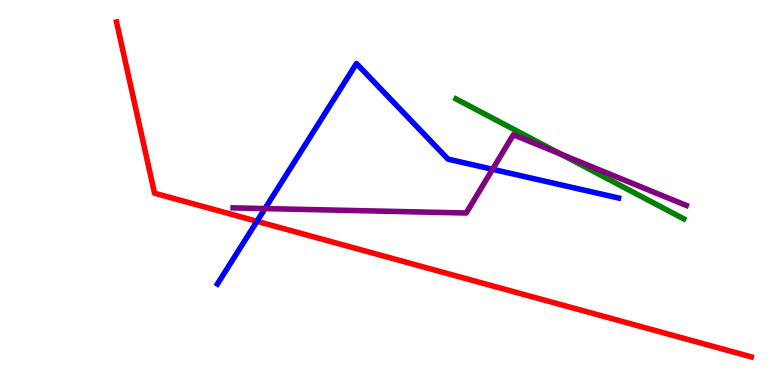[{'lines': ['blue', 'red'], 'intersections': [{'x': 3.32, 'y': 4.25}]}, {'lines': ['green', 'red'], 'intersections': []}, {'lines': ['purple', 'red'], 'intersections': []}, {'lines': ['blue', 'green'], 'intersections': []}, {'lines': ['blue', 'purple'], 'intersections': [{'x': 3.42, 'y': 4.58}, {'x': 6.36, 'y': 5.6}]}, {'lines': ['green', 'purple'], 'intersections': [{'x': 7.24, 'y': 6.0}]}]